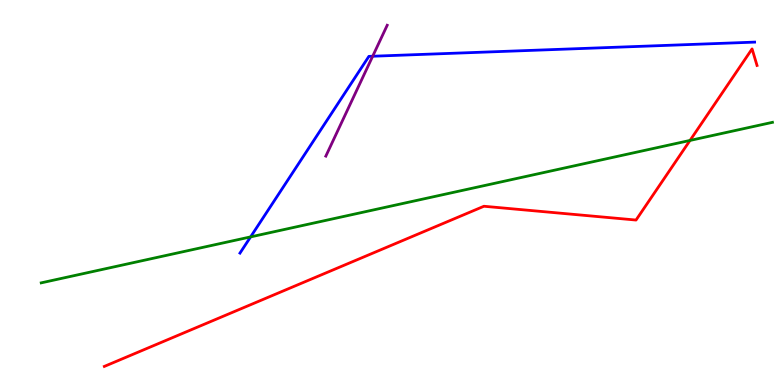[{'lines': ['blue', 'red'], 'intersections': []}, {'lines': ['green', 'red'], 'intersections': [{'x': 8.9, 'y': 6.35}]}, {'lines': ['purple', 'red'], 'intersections': []}, {'lines': ['blue', 'green'], 'intersections': [{'x': 3.23, 'y': 3.85}]}, {'lines': ['blue', 'purple'], 'intersections': [{'x': 4.81, 'y': 8.54}]}, {'lines': ['green', 'purple'], 'intersections': []}]